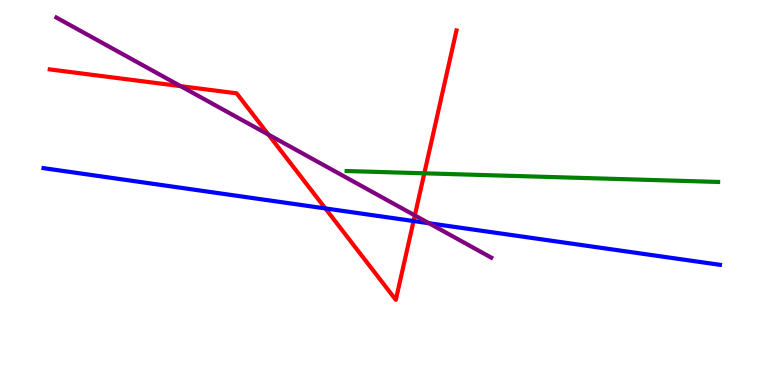[{'lines': ['blue', 'red'], 'intersections': [{'x': 4.2, 'y': 4.59}, {'x': 5.34, 'y': 4.26}]}, {'lines': ['green', 'red'], 'intersections': [{'x': 5.48, 'y': 5.5}]}, {'lines': ['purple', 'red'], 'intersections': [{'x': 2.33, 'y': 7.76}, {'x': 3.46, 'y': 6.5}, {'x': 5.35, 'y': 4.4}]}, {'lines': ['blue', 'green'], 'intersections': []}, {'lines': ['blue', 'purple'], 'intersections': [{'x': 5.54, 'y': 4.2}]}, {'lines': ['green', 'purple'], 'intersections': []}]